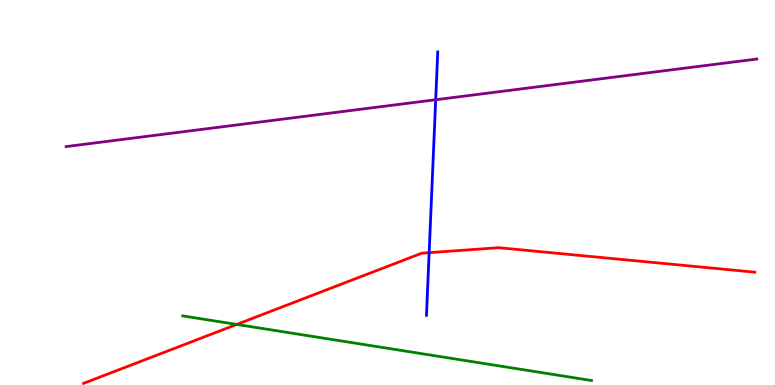[{'lines': ['blue', 'red'], 'intersections': [{'x': 5.54, 'y': 3.44}]}, {'lines': ['green', 'red'], 'intersections': [{'x': 3.05, 'y': 1.57}]}, {'lines': ['purple', 'red'], 'intersections': []}, {'lines': ['blue', 'green'], 'intersections': []}, {'lines': ['blue', 'purple'], 'intersections': [{'x': 5.62, 'y': 7.41}]}, {'lines': ['green', 'purple'], 'intersections': []}]